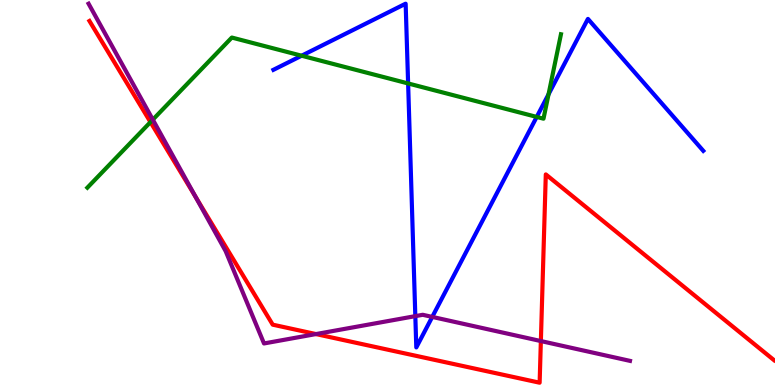[{'lines': ['blue', 'red'], 'intersections': []}, {'lines': ['green', 'red'], 'intersections': [{'x': 1.94, 'y': 6.83}]}, {'lines': ['purple', 'red'], 'intersections': [{'x': 2.52, 'y': 4.89}, {'x': 4.08, 'y': 1.32}, {'x': 6.98, 'y': 1.14}]}, {'lines': ['blue', 'green'], 'intersections': [{'x': 3.89, 'y': 8.55}, {'x': 5.27, 'y': 7.83}, {'x': 6.93, 'y': 6.96}, {'x': 7.08, 'y': 7.55}]}, {'lines': ['blue', 'purple'], 'intersections': [{'x': 5.36, 'y': 1.79}, {'x': 5.58, 'y': 1.77}]}, {'lines': ['green', 'purple'], 'intersections': [{'x': 1.97, 'y': 6.89}]}]